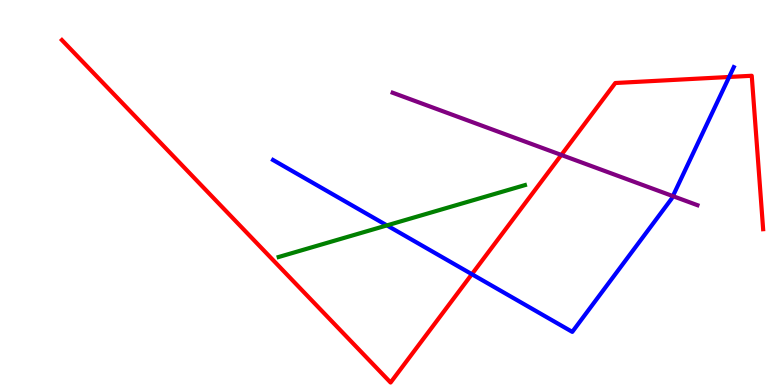[{'lines': ['blue', 'red'], 'intersections': [{'x': 6.09, 'y': 2.88}, {'x': 9.41, 'y': 8.0}]}, {'lines': ['green', 'red'], 'intersections': []}, {'lines': ['purple', 'red'], 'intersections': [{'x': 7.24, 'y': 5.98}]}, {'lines': ['blue', 'green'], 'intersections': [{'x': 4.99, 'y': 4.15}]}, {'lines': ['blue', 'purple'], 'intersections': [{'x': 8.68, 'y': 4.91}]}, {'lines': ['green', 'purple'], 'intersections': []}]